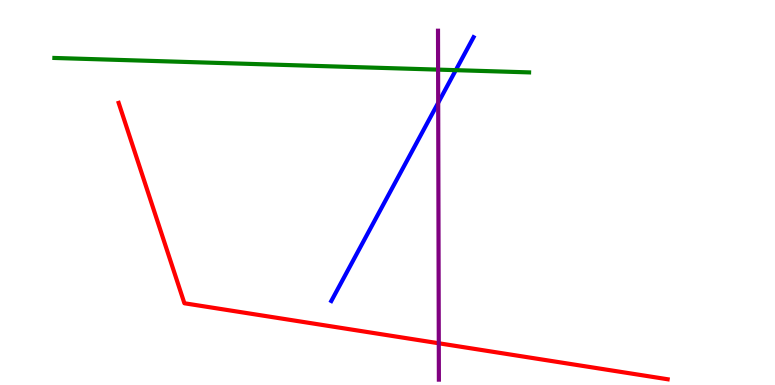[{'lines': ['blue', 'red'], 'intersections': []}, {'lines': ['green', 'red'], 'intersections': []}, {'lines': ['purple', 'red'], 'intersections': [{'x': 5.66, 'y': 1.08}]}, {'lines': ['blue', 'green'], 'intersections': [{'x': 5.88, 'y': 8.18}]}, {'lines': ['blue', 'purple'], 'intersections': [{'x': 5.65, 'y': 7.33}]}, {'lines': ['green', 'purple'], 'intersections': [{'x': 5.65, 'y': 8.19}]}]